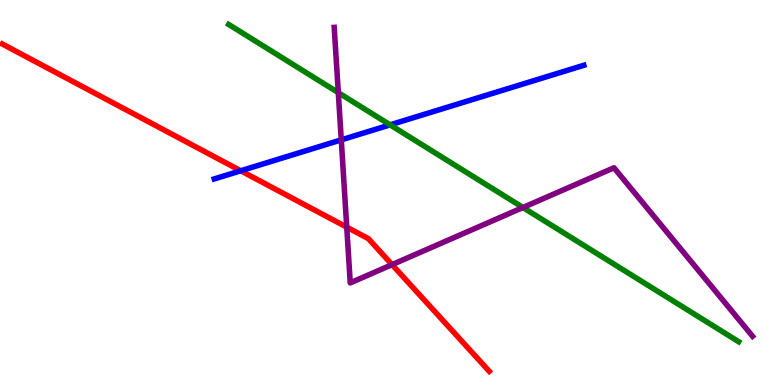[{'lines': ['blue', 'red'], 'intersections': [{'x': 3.11, 'y': 5.56}]}, {'lines': ['green', 'red'], 'intersections': []}, {'lines': ['purple', 'red'], 'intersections': [{'x': 4.47, 'y': 4.1}, {'x': 5.06, 'y': 3.13}]}, {'lines': ['blue', 'green'], 'intersections': [{'x': 5.03, 'y': 6.76}]}, {'lines': ['blue', 'purple'], 'intersections': [{'x': 4.4, 'y': 6.37}]}, {'lines': ['green', 'purple'], 'intersections': [{'x': 4.37, 'y': 7.59}, {'x': 6.75, 'y': 4.61}]}]